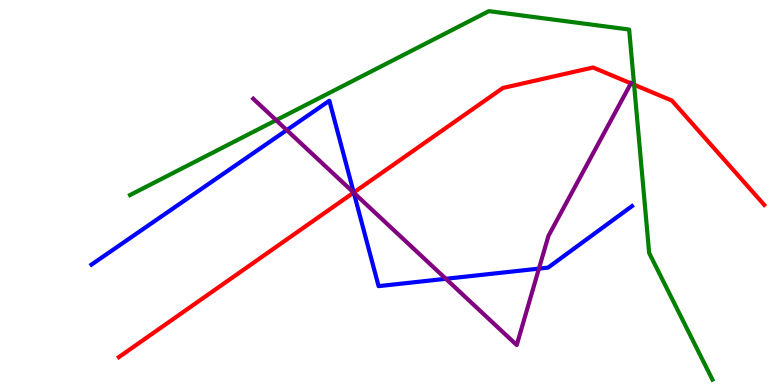[{'lines': ['blue', 'red'], 'intersections': [{'x': 4.56, 'y': 5.0}]}, {'lines': ['green', 'red'], 'intersections': [{'x': 8.18, 'y': 7.8}]}, {'lines': ['purple', 'red'], 'intersections': [{'x': 4.56, 'y': 5.0}, {'x': 8.14, 'y': 7.83}]}, {'lines': ['blue', 'green'], 'intersections': []}, {'lines': ['blue', 'purple'], 'intersections': [{'x': 3.7, 'y': 6.62}, {'x': 4.57, 'y': 4.99}, {'x': 5.75, 'y': 2.76}, {'x': 6.95, 'y': 3.02}]}, {'lines': ['green', 'purple'], 'intersections': [{'x': 3.56, 'y': 6.88}]}]